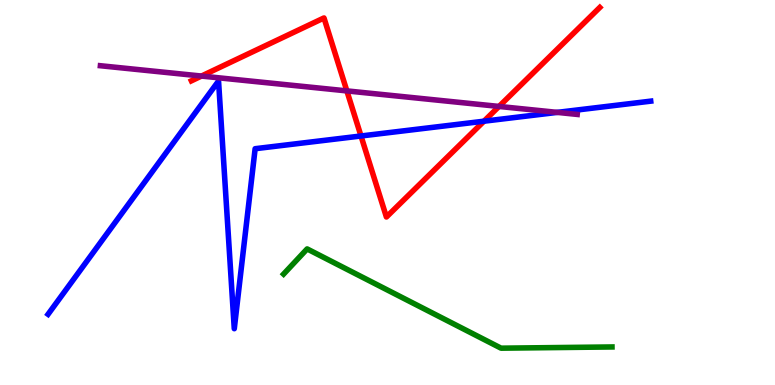[{'lines': ['blue', 'red'], 'intersections': [{'x': 4.66, 'y': 6.47}, {'x': 6.24, 'y': 6.85}]}, {'lines': ['green', 'red'], 'intersections': []}, {'lines': ['purple', 'red'], 'intersections': [{'x': 2.6, 'y': 8.02}, {'x': 4.48, 'y': 7.64}, {'x': 6.44, 'y': 7.24}]}, {'lines': ['blue', 'green'], 'intersections': []}, {'lines': ['blue', 'purple'], 'intersections': [{'x': 7.19, 'y': 7.08}]}, {'lines': ['green', 'purple'], 'intersections': []}]